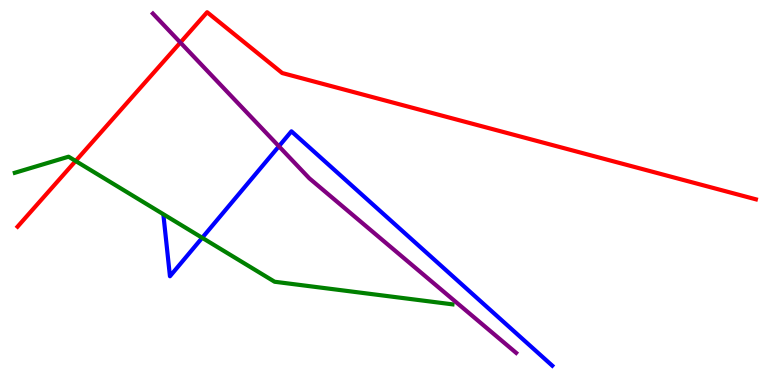[{'lines': ['blue', 'red'], 'intersections': []}, {'lines': ['green', 'red'], 'intersections': [{'x': 0.976, 'y': 5.82}]}, {'lines': ['purple', 'red'], 'intersections': [{'x': 2.33, 'y': 8.9}]}, {'lines': ['blue', 'green'], 'intersections': [{'x': 2.61, 'y': 3.82}]}, {'lines': ['blue', 'purple'], 'intersections': [{'x': 3.6, 'y': 6.2}]}, {'lines': ['green', 'purple'], 'intersections': []}]